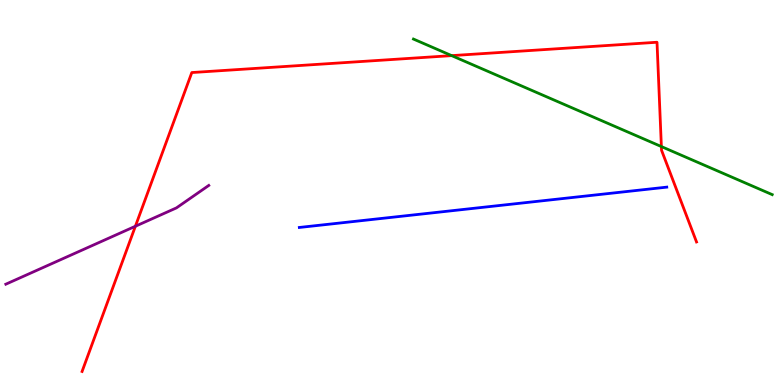[{'lines': ['blue', 'red'], 'intersections': []}, {'lines': ['green', 'red'], 'intersections': [{'x': 5.83, 'y': 8.56}, {'x': 8.53, 'y': 6.19}]}, {'lines': ['purple', 'red'], 'intersections': [{'x': 1.75, 'y': 4.12}]}, {'lines': ['blue', 'green'], 'intersections': []}, {'lines': ['blue', 'purple'], 'intersections': []}, {'lines': ['green', 'purple'], 'intersections': []}]